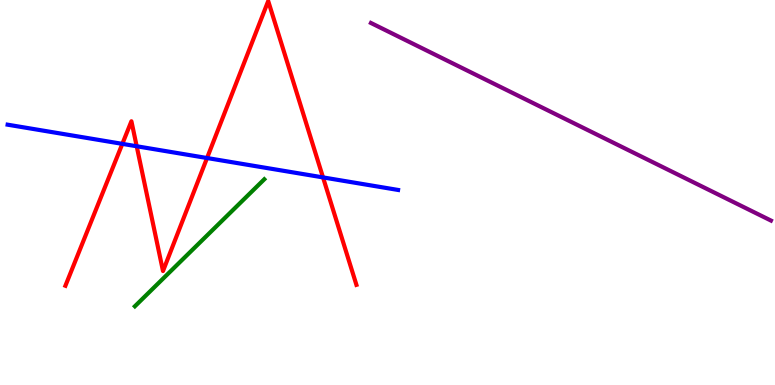[{'lines': ['blue', 'red'], 'intersections': [{'x': 1.58, 'y': 6.26}, {'x': 1.76, 'y': 6.2}, {'x': 2.67, 'y': 5.9}, {'x': 4.17, 'y': 5.39}]}, {'lines': ['green', 'red'], 'intersections': []}, {'lines': ['purple', 'red'], 'intersections': []}, {'lines': ['blue', 'green'], 'intersections': []}, {'lines': ['blue', 'purple'], 'intersections': []}, {'lines': ['green', 'purple'], 'intersections': []}]